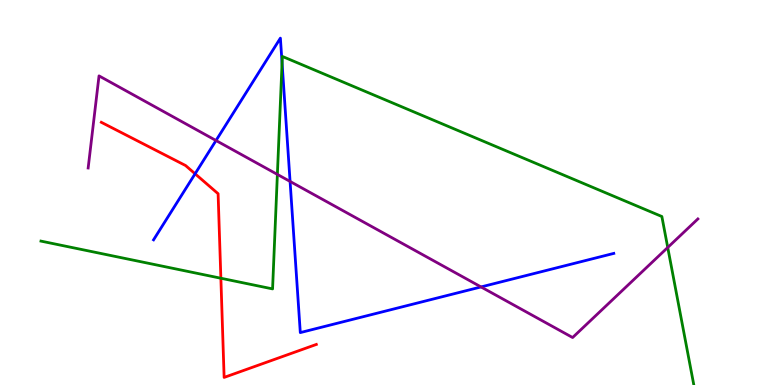[{'lines': ['blue', 'red'], 'intersections': [{'x': 2.52, 'y': 5.49}]}, {'lines': ['green', 'red'], 'intersections': [{'x': 2.85, 'y': 2.77}]}, {'lines': ['purple', 'red'], 'intersections': []}, {'lines': ['blue', 'green'], 'intersections': [{'x': 3.64, 'y': 8.37}]}, {'lines': ['blue', 'purple'], 'intersections': [{'x': 2.79, 'y': 6.35}, {'x': 3.74, 'y': 5.29}, {'x': 6.21, 'y': 2.55}]}, {'lines': ['green', 'purple'], 'intersections': [{'x': 3.58, 'y': 5.47}, {'x': 8.62, 'y': 3.57}]}]